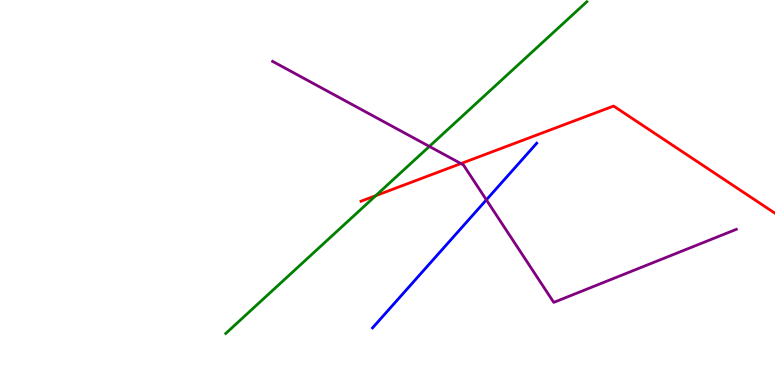[{'lines': ['blue', 'red'], 'intersections': []}, {'lines': ['green', 'red'], 'intersections': [{'x': 4.85, 'y': 4.92}]}, {'lines': ['purple', 'red'], 'intersections': [{'x': 5.95, 'y': 5.75}]}, {'lines': ['blue', 'green'], 'intersections': []}, {'lines': ['blue', 'purple'], 'intersections': [{'x': 6.28, 'y': 4.81}]}, {'lines': ['green', 'purple'], 'intersections': [{'x': 5.54, 'y': 6.2}]}]